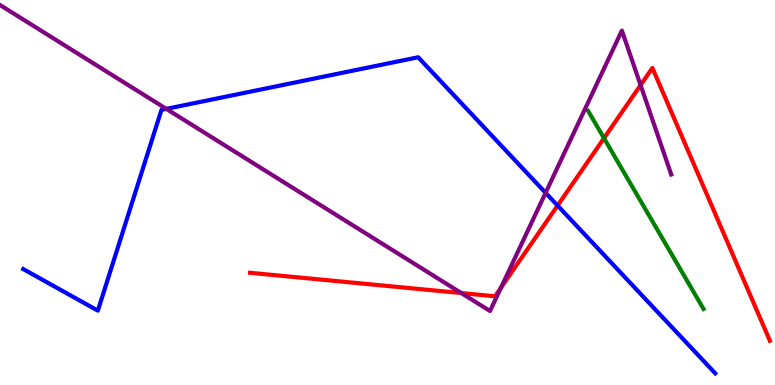[{'lines': ['blue', 'red'], 'intersections': [{'x': 7.19, 'y': 4.66}]}, {'lines': ['green', 'red'], 'intersections': [{'x': 7.79, 'y': 6.41}]}, {'lines': ['purple', 'red'], 'intersections': [{'x': 5.95, 'y': 2.39}, {'x': 6.46, 'y': 2.53}, {'x': 8.27, 'y': 7.79}]}, {'lines': ['blue', 'green'], 'intersections': []}, {'lines': ['blue', 'purple'], 'intersections': [{'x': 2.15, 'y': 7.17}, {'x': 7.04, 'y': 4.99}]}, {'lines': ['green', 'purple'], 'intersections': []}]